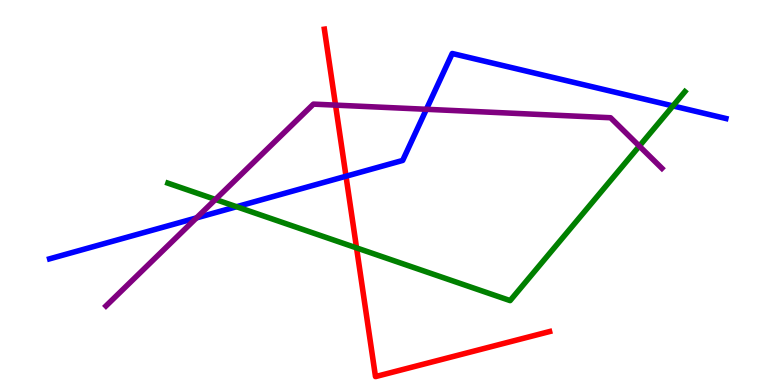[{'lines': ['blue', 'red'], 'intersections': [{'x': 4.46, 'y': 5.42}]}, {'lines': ['green', 'red'], 'intersections': [{'x': 4.6, 'y': 3.56}]}, {'lines': ['purple', 'red'], 'intersections': [{'x': 4.33, 'y': 7.27}]}, {'lines': ['blue', 'green'], 'intersections': [{'x': 3.05, 'y': 4.63}, {'x': 8.68, 'y': 7.25}]}, {'lines': ['blue', 'purple'], 'intersections': [{'x': 2.54, 'y': 4.34}, {'x': 5.5, 'y': 7.16}]}, {'lines': ['green', 'purple'], 'intersections': [{'x': 2.78, 'y': 4.82}, {'x': 8.25, 'y': 6.21}]}]